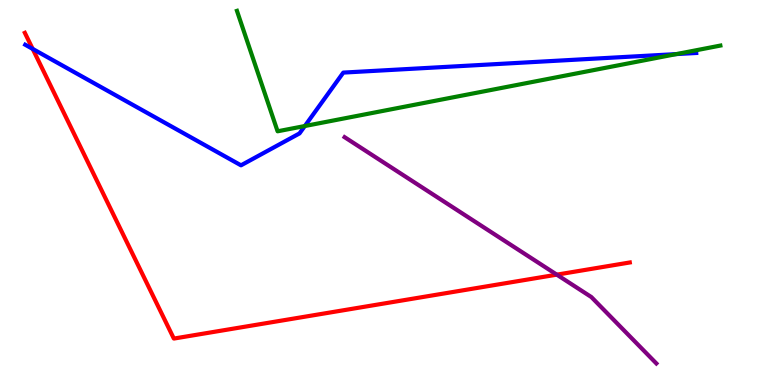[{'lines': ['blue', 'red'], 'intersections': [{'x': 0.422, 'y': 8.73}]}, {'lines': ['green', 'red'], 'intersections': []}, {'lines': ['purple', 'red'], 'intersections': [{'x': 7.18, 'y': 2.87}]}, {'lines': ['blue', 'green'], 'intersections': [{'x': 3.93, 'y': 6.73}, {'x': 8.73, 'y': 8.6}]}, {'lines': ['blue', 'purple'], 'intersections': []}, {'lines': ['green', 'purple'], 'intersections': []}]